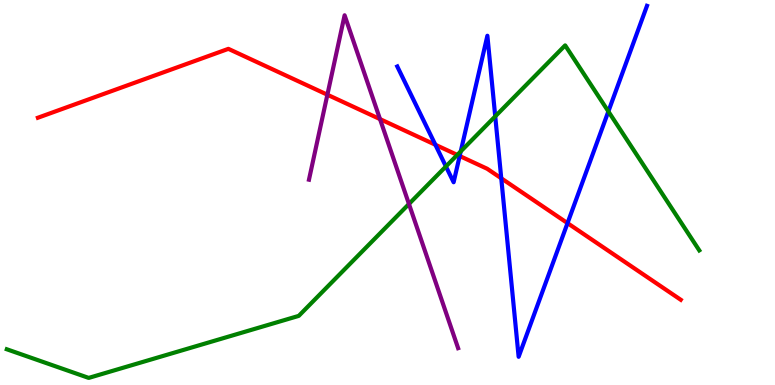[{'lines': ['blue', 'red'], 'intersections': [{'x': 5.62, 'y': 6.24}, {'x': 5.93, 'y': 5.95}, {'x': 6.47, 'y': 5.37}, {'x': 7.32, 'y': 4.2}]}, {'lines': ['green', 'red'], 'intersections': [{'x': 5.9, 'y': 5.98}]}, {'lines': ['purple', 'red'], 'intersections': [{'x': 4.22, 'y': 7.54}, {'x': 4.9, 'y': 6.91}]}, {'lines': ['blue', 'green'], 'intersections': [{'x': 5.75, 'y': 5.68}, {'x': 5.95, 'y': 6.07}, {'x': 6.39, 'y': 6.98}, {'x': 7.85, 'y': 7.11}]}, {'lines': ['blue', 'purple'], 'intersections': []}, {'lines': ['green', 'purple'], 'intersections': [{'x': 5.28, 'y': 4.7}]}]